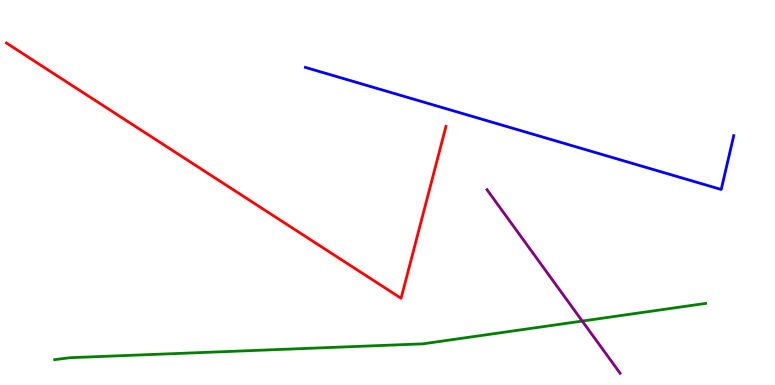[{'lines': ['blue', 'red'], 'intersections': []}, {'lines': ['green', 'red'], 'intersections': []}, {'lines': ['purple', 'red'], 'intersections': []}, {'lines': ['blue', 'green'], 'intersections': []}, {'lines': ['blue', 'purple'], 'intersections': []}, {'lines': ['green', 'purple'], 'intersections': [{'x': 7.51, 'y': 1.66}]}]